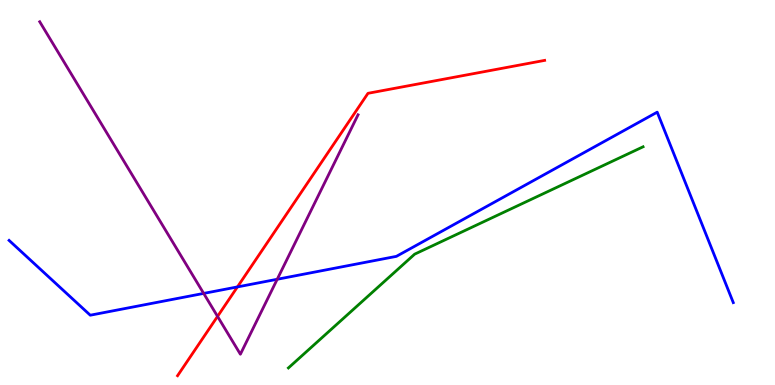[{'lines': ['blue', 'red'], 'intersections': [{'x': 3.06, 'y': 2.55}]}, {'lines': ['green', 'red'], 'intersections': []}, {'lines': ['purple', 'red'], 'intersections': [{'x': 2.81, 'y': 1.78}]}, {'lines': ['blue', 'green'], 'intersections': []}, {'lines': ['blue', 'purple'], 'intersections': [{'x': 2.63, 'y': 2.38}, {'x': 3.58, 'y': 2.75}]}, {'lines': ['green', 'purple'], 'intersections': []}]